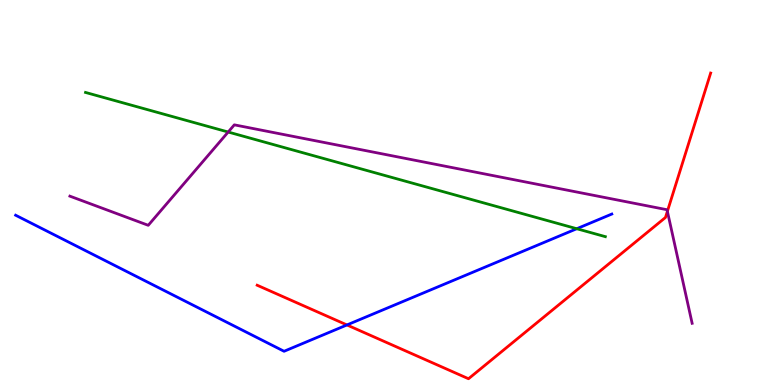[{'lines': ['blue', 'red'], 'intersections': [{'x': 4.48, 'y': 1.56}]}, {'lines': ['green', 'red'], 'intersections': []}, {'lines': ['purple', 'red'], 'intersections': [{'x': 8.61, 'y': 4.51}]}, {'lines': ['blue', 'green'], 'intersections': [{'x': 7.44, 'y': 4.06}]}, {'lines': ['blue', 'purple'], 'intersections': []}, {'lines': ['green', 'purple'], 'intersections': [{'x': 2.94, 'y': 6.57}]}]